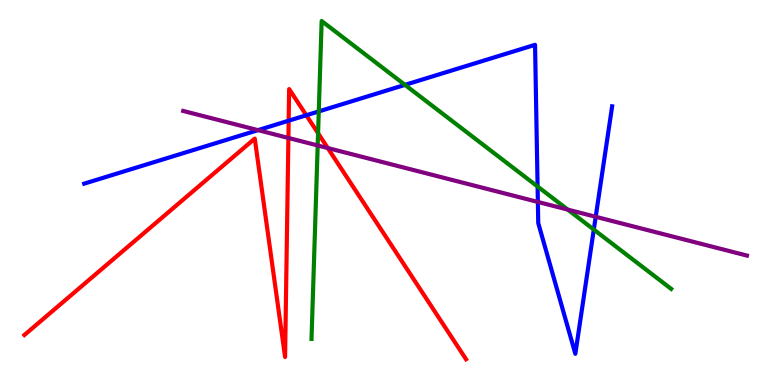[{'lines': ['blue', 'red'], 'intersections': [{'x': 3.72, 'y': 6.87}, {'x': 3.95, 'y': 7.01}]}, {'lines': ['green', 'red'], 'intersections': [{'x': 4.1, 'y': 6.54}]}, {'lines': ['purple', 'red'], 'intersections': [{'x': 3.72, 'y': 6.42}, {'x': 4.23, 'y': 6.15}]}, {'lines': ['blue', 'green'], 'intersections': [{'x': 4.11, 'y': 7.11}, {'x': 5.23, 'y': 7.8}, {'x': 6.94, 'y': 5.16}, {'x': 7.66, 'y': 4.04}]}, {'lines': ['blue', 'purple'], 'intersections': [{'x': 3.33, 'y': 6.62}, {'x': 6.94, 'y': 4.75}, {'x': 7.69, 'y': 4.37}]}, {'lines': ['green', 'purple'], 'intersections': [{'x': 4.1, 'y': 6.22}, {'x': 7.33, 'y': 4.56}]}]